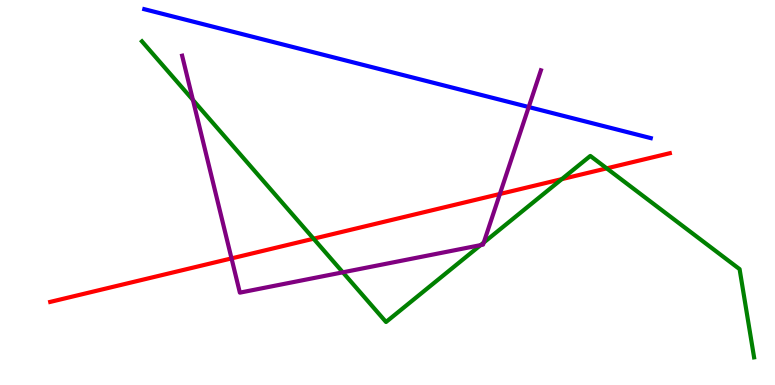[{'lines': ['blue', 'red'], 'intersections': []}, {'lines': ['green', 'red'], 'intersections': [{'x': 4.05, 'y': 3.8}, {'x': 7.25, 'y': 5.35}, {'x': 7.83, 'y': 5.63}]}, {'lines': ['purple', 'red'], 'intersections': [{'x': 2.99, 'y': 3.29}, {'x': 6.45, 'y': 4.96}]}, {'lines': ['blue', 'green'], 'intersections': []}, {'lines': ['blue', 'purple'], 'intersections': [{'x': 6.82, 'y': 7.22}]}, {'lines': ['green', 'purple'], 'intersections': [{'x': 2.49, 'y': 7.4}, {'x': 4.42, 'y': 2.93}, {'x': 6.2, 'y': 3.63}, {'x': 6.24, 'y': 3.7}]}]